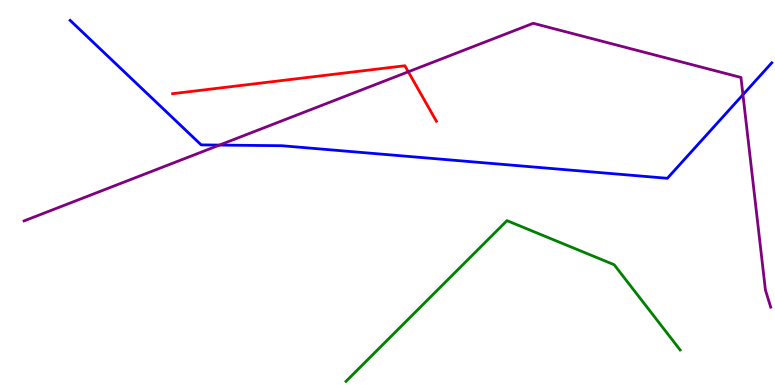[{'lines': ['blue', 'red'], 'intersections': []}, {'lines': ['green', 'red'], 'intersections': []}, {'lines': ['purple', 'red'], 'intersections': [{'x': 5.27, 'y': 8.14}]}, {'lines': ['blue', 'green'], 'intersections': []}, {'lines': ['blue', 'purple'], 'intersections': [{'x': 2.83, 'y': 6.23}, {'x': 9.59, 'y': 7.54}]}, {'lines': ['green', 'purple'], 'intersections': []}]